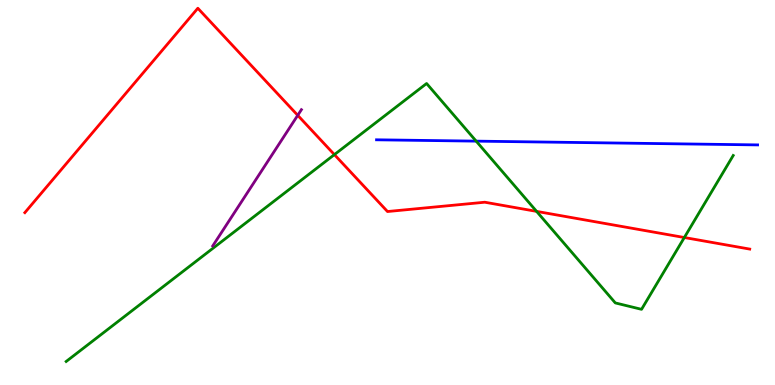[{'lines': ['blue', 'red'], 'intersections': []}, {'lines': ['green', 'red'], 'intersections': [{'x': 4.31, 'y': 5.98}, {'x': 6.92, 'y': 4.51}, {'x': 8.83, 'y': 3.83}]}, {'lines': ['purple', 'red'], 'intersections': [{'x': 3.84, 'y': 7.0}]}, {'lines': ['blue', 'green'], 'intersections': [{'x': 6.14, 'y': 6.33}]}, {'lines': ['blue', 'purple'], 'intersections': []}, {'lines': ['green', 'purple'], 'intersections': []}]